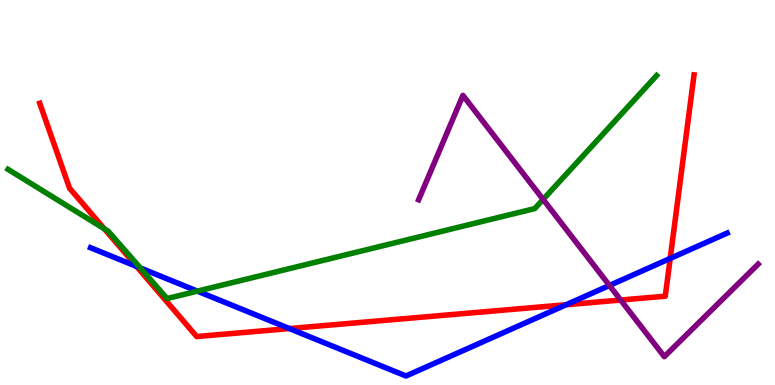[{'lines': ['blue', 'red'], 'intersections': [{'x': 1.76, 'y': 3.08}, {'x': 3.73, 'y': 1.47}, {'x': 7.3, 'y': 2.08}, {'x': 8.65, 'y': 3.29}]}, {'lines': ['green', 'red'], 'intersections': [{'x': 1.35, 'y': 4.06}]}, {'lines': ['purple', 'red'], 'intersections': [{'x': 8.01, 'y': 2.21}]}, {'lines': ['blue', 'green'], 'intersections': [{'x': 1.81, 'y': 3.04}, {'x': 2.55, 'y': 2.44}]}, {'lines': ['blue', 'purple'], 'intersections': [{'x': 7.86, 'y': 2.59}]}, {'lines': ['green', 'purple'], 'intersections': [{'x': 7.01, 'y': 4.82}]}]